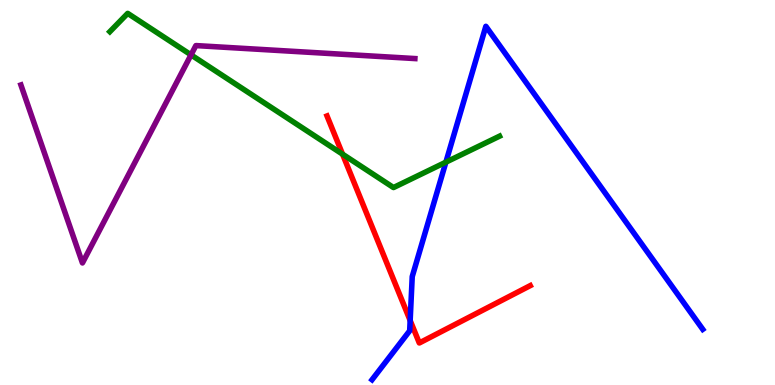[{'lines': ['blue', 'red'], 'intersections': [{'x': 5.29, 'y': 1.68}]}, {'lines': ['green', 'red'], 'intersections': [{'x': 4.42, 'y': 6.0}]}, {'lines': ['purple', 'red'], 'intersections': []}, {'lines': ['blue', 'green'], 'intersections': [{'x': 5.75, 'y': 5.79}]}, {'lines': ['blue', 'purple'], 'intersections': []}, {'lines': ['green', 'purple'], 'intersections': [{'x': 2.46, 'y': 8.57}]}]